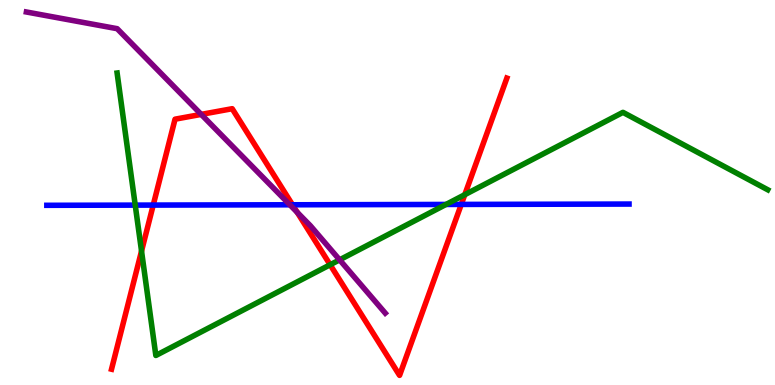[{'lines': ['blue', 'red'], 'intersections': [{'x': 1.98, 'y': 4.67}, {'x': 3.77, 'y': 4.68}, {'x': 5.95, 'y': 4.69}]}, {'lines': ['green', 'red'], 'intersections': [{'x': 1.83, 'y': 3.48}, {'x': 4.26, 'y': 3.12}, {'x': 6.0, 'y': 4.94}]}, {'lines': ['purple', 'red'], 'intersections': [{'x': 2.6, 'y': 7.03}, {'x': 3.84, 'y': 4.49}]}, {'lines': ['blue', 'green'], 'intersections': [{'x': 1.74, 'y': 4.67}, {'x': 5.76, 'y': 4.69}]}, {'lines': ['blue', 'purple'], 'intersections': [{'x': 3.74, 'y': 4.68}]}, {'lines': ['green', 'purple'], 'intersections': [{'x': 4.38, 'y': 3.25}]}]